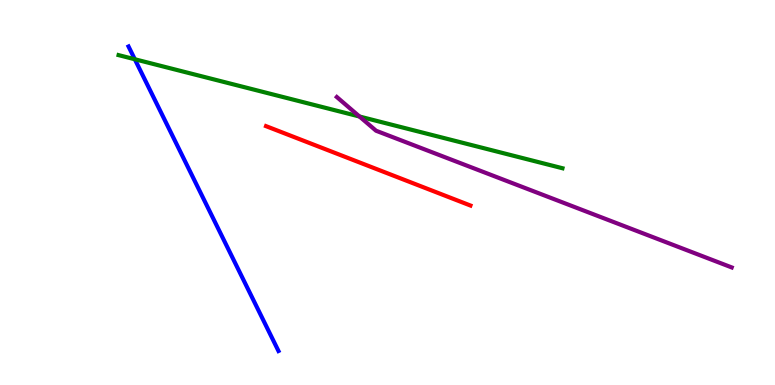[{'lines': ['blue', 'red'], 'intersections': []}, {'lines': ['green', 'red'], 'intersections': []}, {'lines': ['purple', 'red'], 'intersections': []}, {'lines': ['blue', 'green'], 'intersections': [{'x': 1.74, 'y': 8.46}]}, {'lines': ['blue', 'purple'], 'intersections': []}, {'lines': ['green', 'purple'], 'intersections': [{'x': 4.64, 'y': 6.97}]}]